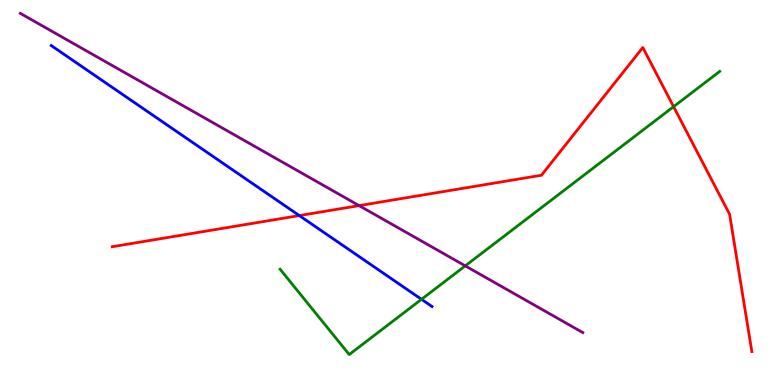[{'lines': ['blue', 'red'], 'intersections': [{'x': 3.86, 'y': 4.4}]}, {'lines': ['green', 'red'], 'intersections': [{'x': 8.69, 'y': 7.23}]}, {'lines': ['purple', 'red'], 'intersections': [{'x': 4.63, 'y': 4.66}]}, {'lines': ['blue', 'green'], 'intersections': [{'x': 5.44, 'y': 2.23}]}, {'lines': ['blue', 'purple'], 'intersections': []}, {'lines': ['green', 'purple'], 'intersections': [{'x': 6.0, 'y': 3.09}]}]